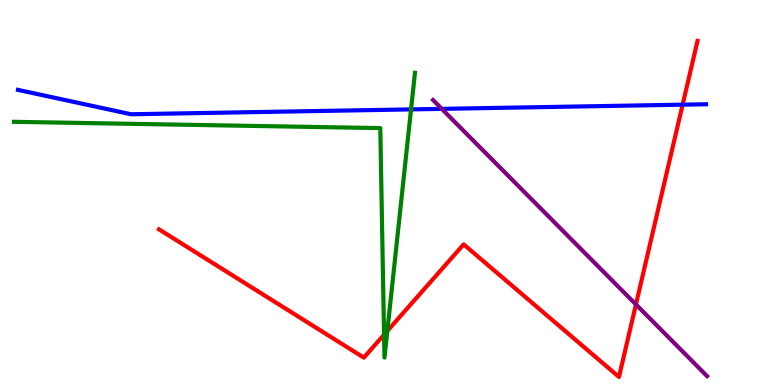[{'lines': ['blue', 'red'], 'intersections': [{'x': 8.81, 'y': 7.28}]}, {'lines': ['green', 'red'], 'intersections': [{'x': 4.96, 'y': 1.31}, {'x': 5.0, 'y': 1.4}]}, {'lines': ['purple', 'red'], 'intersections': [{'x': 8.21, 'y': 2.09}]}, {'lines': ['blue', 'green'], 'intersections': [{'x': 5.3, 'y': 7.16}]}, {'lines': ['blue', 'purple'], 'intersections': [{'x': 5.7, 'y': 7.17}]}, {'lines': ['green', 'purple'], 'intersections': []}]